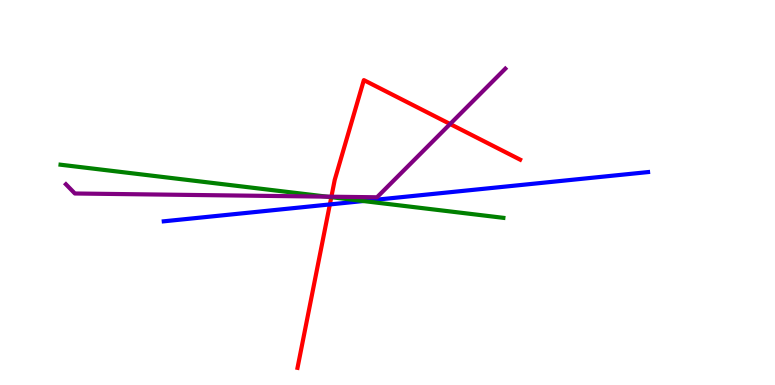[{'lines': ['blue', 'red'], 'intersections': [{'x': 4.26, 'y': 4.69}]}, {'lines': ['green', 'red'], 'intersections': [{'x': 4.27, 'y': 4.88}]}, {'lines': ['purple', 'red'], 'intersections': [{'x': 4.28, 'y': 4.89}, {'x': 5.81, 'y': 6.78}]}, {'lines': ['blue', 'green'], 'intersections': [{'x': 4.69, 'y': 4.78}]}, {'lines': ['blue', 'purple'], 'intersections': []}, {'lines': ['green', 'purple'], 'intersections': [{'x': 4.22, 'y': 4.89}]}]